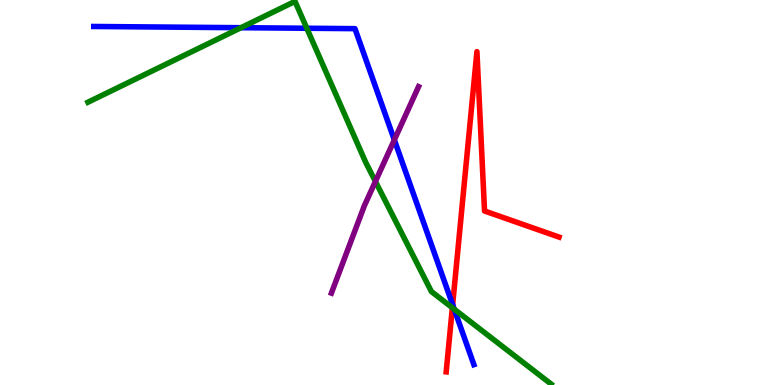[{'lines': ['blue', 'red'], 'intersections': [{'x': 5.84, 'y': 2.09}]}, {'lines': ['green', 'red'], 'intersections': [{'x': 5.84, 'y': 2.01}]}, {'lines': ['purple', 'red'], 'intersections': []}, {'lines': ['blue', 'green'], 'intersections': [{'x': 3.11, 'y': 9.28}, {'x': 3.96, 'y': 9.27}, {'x': 5.86, 'y': 1.97}]}, {'lines': ['blue', 'purple'], 'intersections': [{'x': 5.09, 'y': 6.37}]}, {'lines': ['green', 'purple'], 'intersections': [{'x': 4.84, 'y': 5.29}]}]